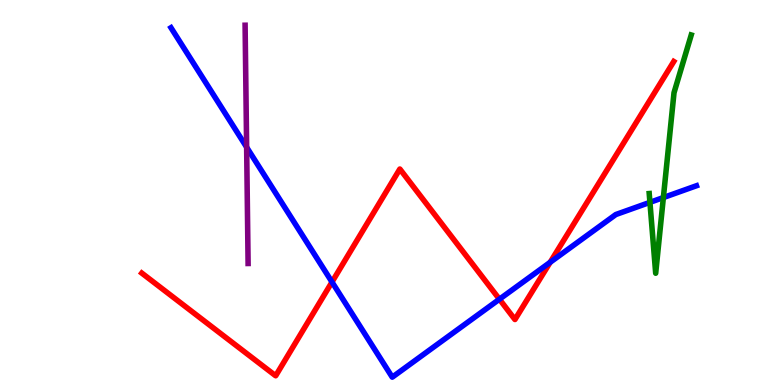[{'lines': ['blue', 'red'], 'intersections': [{'x': 4.28, 'y': 2.67}, {'x': 6.44, 'y': 2.23}, {'x': 7.1, 'y': 3.19}]}, {'lines': ['green', 'red'], 'intersections': []}, {'lines': ['purple', 'red'], 'intersections': []}, {'lines': ['blue', 'green'], 'intersections': [{'x': 8.39, 'y': 4.74}, {'x': 8.56, 'y': 4.87}]}, {'lines': ['blue', 'purple'], 'intersections': [{'x': 3.18, 'y': 6.18}]}, {'lines': ['green', 'purple'], 'intersections': []}]